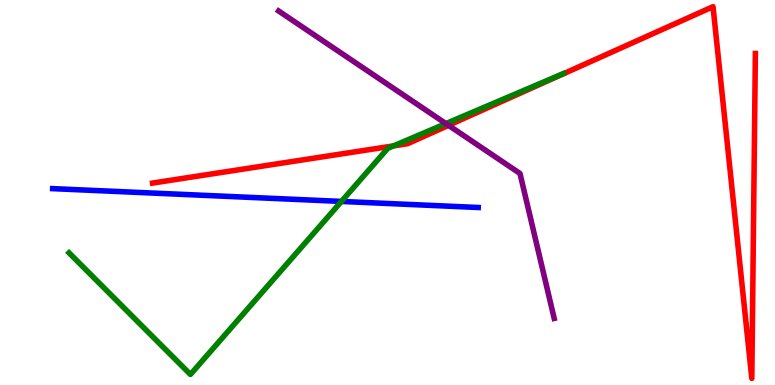[{'lines': ['blue', 'red'], 'intersections': []}, {'lines': ['green', 'red'], 'intersections': [{'x': 5.08, 'y': 6.21}]}, {'lines': ['purple', 'red'], 'intersections': [{'x': 5.79, 'y': 6.74}]}, {'lines': ['blue', 'green'], 'intersections': [{'x': 4.41, 'y': 4.77}]}, {'lines': ['blue', 'purple'], 'intersections': []}, {'lines': ['green', 'purple'], 'intersections': [{'x': 5.75, 'y': 6.79}]}]